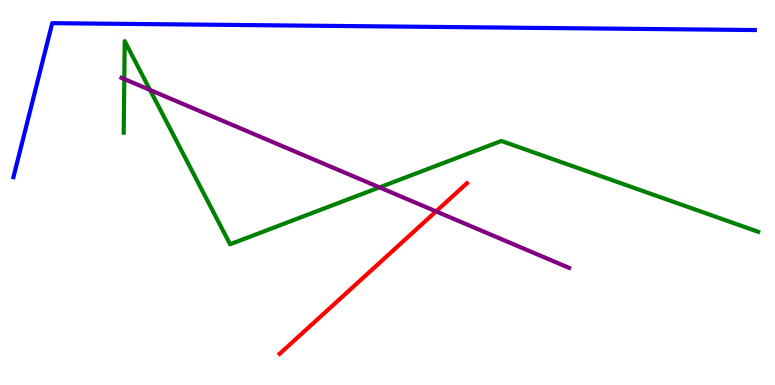[{'lines': ['blue', 'red'], 'intersections': []}, {'lines': ['green', 'red'], 'intersections': []}, {'lines': ['purple', 'red'], 'intersections': [{'x': 5.63, 'y': 4.51}]}, {'lines': ['blue', 'green'], 'intersections': []}, {'lines': ['blue', 'purple'], 'intersections': []}, {'lines': ['green', 'purple'], 'intersections': [{'x': 1.6, 'y': 7.95}, {'x': 1.94, 'y': 7.66}, {'x': 4.9, 'y': 5.13}]}]